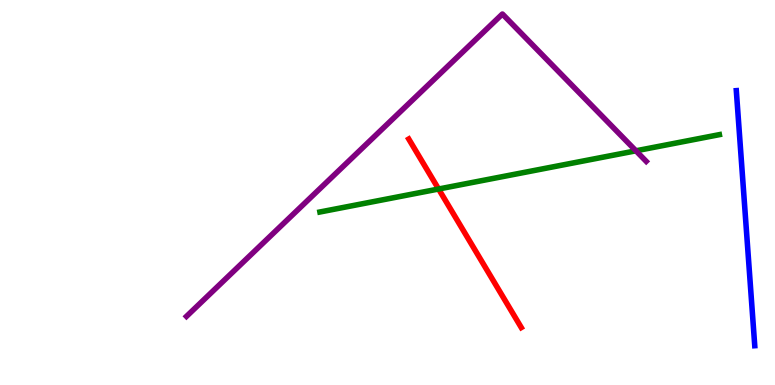[{'lines': ['blue', 'red'], 'intersections': []}, {'lines': ['green', 'red'], 'intersections': [{'x': 5.66, 'y': 5.09}]}, {'lines': ['purple', 'red'], 'intersections': []}, {'lines': ['blue', 'green'], 'intersections': []}, {'lines': ['blue', 'purple'], 'intersections': []}, {'lines': ['green', 'purple'], 'intersections': [{'x': 8.21, 'y': 6.08}]}]